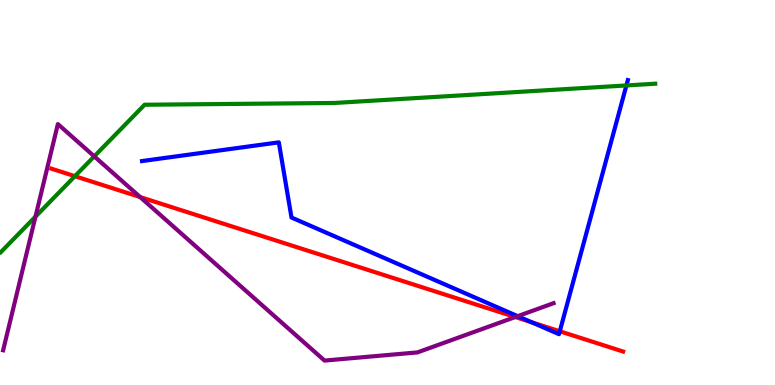[{'lines': ['blue', 'red'], 'intersections': [{'x': 6.86, 'y': 1.63}, {'x': 7.22, 'y': 1.4}]}, {'lines': ['green', 'red'], 'intersections': [{'x': 0.967, 'y': 5.42}]}, {'lines': ['purple', 'red'], 'intersections': [{'x': 1.81, 'y': 4.88}, {'x': 6.65, 'y': 1.77}]}, {'lines': ['blue', 'green'], 'intersections': [{'x': 8.08, 'y': 7.78}]}, {'lines': ['blue', 'purple'], 'intersections': [{'x': 6.68, 'y': 1.79}]}, {'lines': ['green', 'purple'], 'intersections': [{'x': 0.458, 'y': 4.37}, {'x': 1.22, 'y': 5.94}]}]